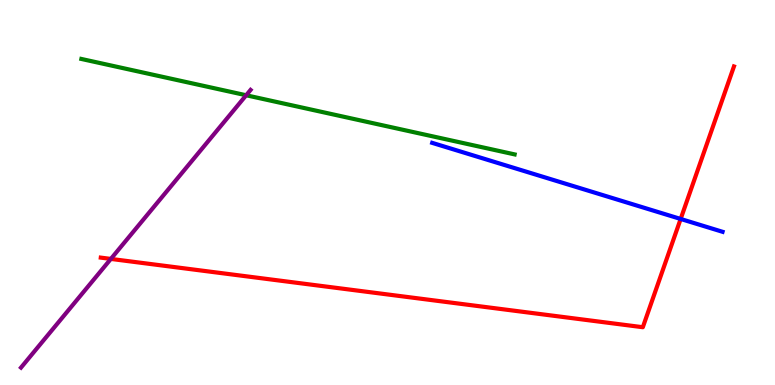[{'lines': ['blue', 'red'], 'intersections': [{'x': 8.78, 'y': 4.31}]}, {'lines': ['green', 'red'], 'intersections': []}, {'lines': ['purple', 'red'], 'intersections': [{'x': 1.43, 'y': 3.27}]}, {'lines': ['blue', 'green'], 'intersections': []}, {'lines': ['blue', 'purple'], 'intersections': []}, {'lines': ['green', 'purple'], 'intersections': [{'x': 3.18, 'y': 7.53}]}]